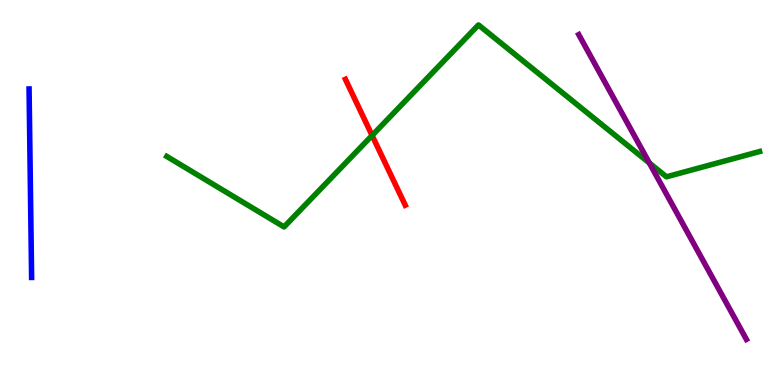[{'lines': ['blue', 'red'], 'intersections': []}, {'lines': ['green', 'red'], 'intersections': [{'x': 4.8, 'y': 6.48}]}, {'lines': ['purple', 'red'], 'intersections': []}, {'lines': ['blue', 'green'], 'intersections': []}, {'lines': ['blue', 'purple'], 'intersections': []}, {'lines': ['green', 'purple'], 'intersections': [{'x': 8.38, 'y': 5.77}]}]